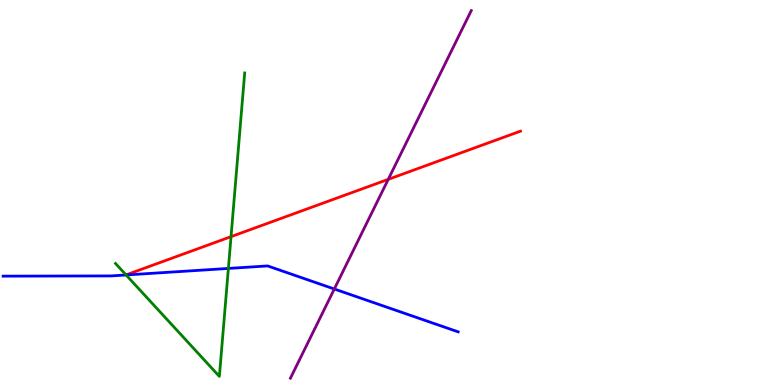[{'lines': ['blue', 'red'], 'intersections': []}, {'lines': ['green', 'red'], 'intersections': [{'x': 2.98, 'y': 3.85}]}, {'lines': ['purple', 'red'], 'intersections': [{'x': 5.01, 'y': 5.34}]}, {'lines': ['blue', 'green'], 'intersections': [{'x': 1.63, 'y': 2.86}, {'x': 2.95, 'y': 3.03}]}, {'lines': ['blue', 'purple'], 'intersections': [{'x': 4.31, 'y': 2.49}]}, {'lines': ['green', 'purple'], 'intersections': []}]